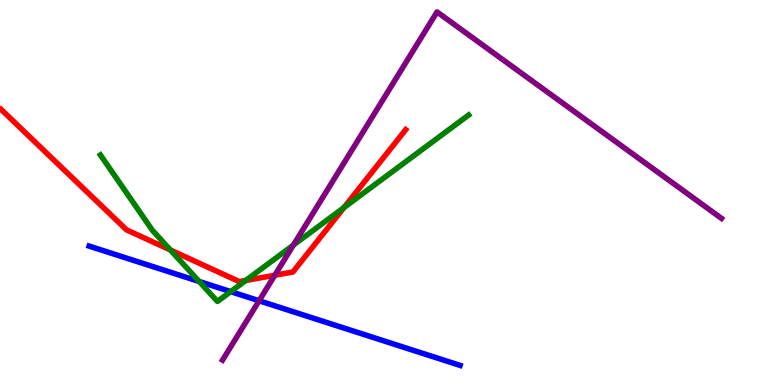[{'lines': ['blue', 'red'], 'intersections': []}, {'lines': ['green', 'red'], 'intersections': [{'x': 2.2, 'y': 3.51}, {'x': 3.17, 'y': 2.71}, {'x': 4.44, 'y': 4.61}]}, {'lines': ['purple', 'red'], 'intersections': [{'x': 3.55, 'y': 2.85}]}, {'lines': ['blue', 'green'], 'intersections': [{'x': 2.57, 'y': 2.69}, {'x': 2.98, 'y': 2.43}]}, {'lines': ['blue', 'purple'], 'intersections': [{'x': 3.34, 'y': 2.19}]}, {'lines': ['green', 'purple'], 'intersections': [{'x': 3.79, 'y': 3.63}]}]